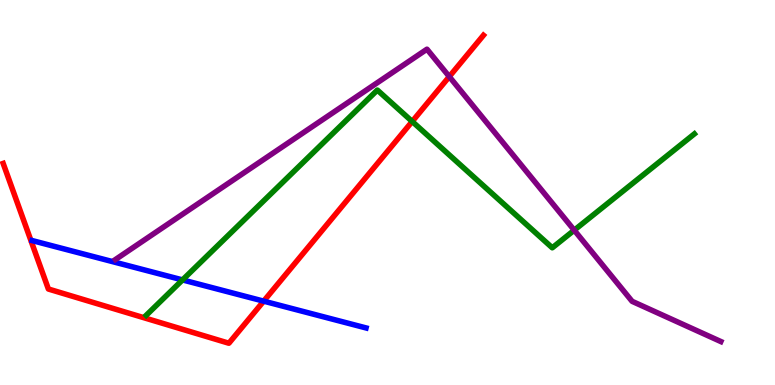[{'lines': ['blue', 'red'], 'intersections': [{'x': 3.4, 'y': 2.18}]}, {'lines': ['green', 'red'], 'intersections': [{'x': 5.32, 'y': 6.84}]}, {'lines': ['purple', 'red'], 'intersections': [{'x': 5.8, 'y': 8.01}]}, {'lines': ['blue', 'green'], 'intersections': [{'x': 2.36, 'y': 2.73}]}, {'lines': ['blue', 'purple'], 'intersections': []}, {'lines': ['green', 'purple'], 'intersections': [{'x': 7.41, 'y': 4.02}]}]